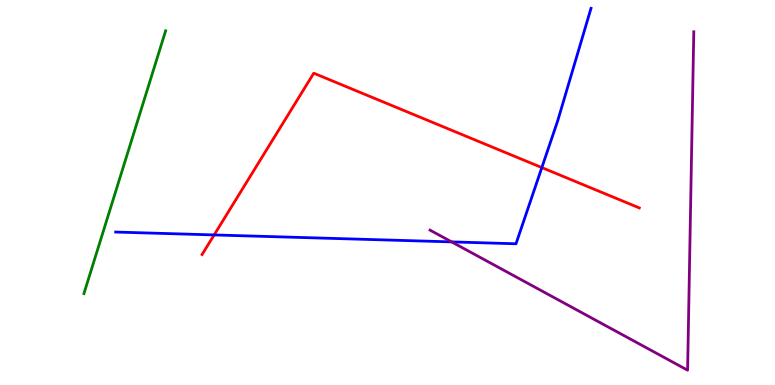[{'lines': ['blue', 'red'], 'intersections': [{'x': 2.76, 'y': 3.9}, {'x': 6.99, 'y': 5.65}]}, {'lines': ['green', 'red'], 'intersections': []}, {'lines': ['purple', 'red'], 'intersections': []}, {'lines': ['blue', 'green'], 'intersections': []}, {'lines': ['blue', 'purple'], 'intersections': [{'x': 5.83, 'y': 3.72}]}, {'lines': ['green', 'purple'], 'intersections': []}]